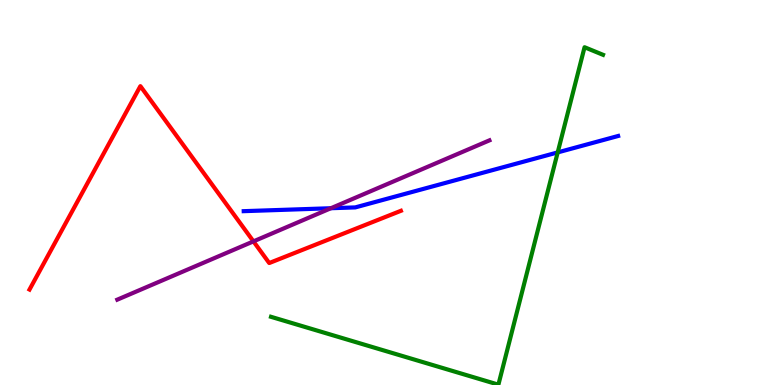[{'lines': ['blue', 'red'], 'intersections': []}, {'lines': ['green', 'red'], 'intersections': []}, {'lines': ['purple', 'red'], 'intersections': [{'x': 3.27, 'y': 3.73}]}, {'lines': ['blue', 'green'], 'intersections': [{'x': 7.2, 'y': 6.04}]}, {'lines': ['blue', 'purple'], 'intersections': [{'x': 4.27, 'y': 4.59}]}, {'lines': ['green', 'purple'], 'intersections': []}]